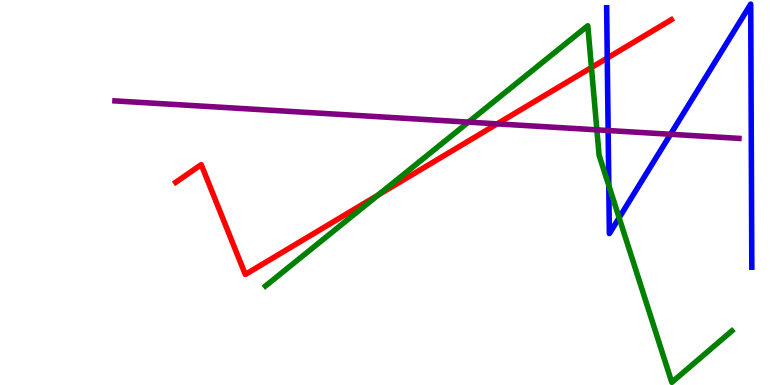[{'lines': ['blue', 'red'], 'intersections': [{'x': 7.84, 'y': 8.49}]}, {'lines': ['green', 'red'], 'intersections': [{'x': 4.88, 'y': 4.93}, {'x': 7.63, 'y': 8.25}]}, {'lines': ['purple', 'red'], 'intersections': [{'x': 6.42, 'y': 6.78}]}, {'lines': ['blue', 'green'], 'intersections': [{'x': 7.86, 'y': 5.18}, {'x': 7.99, 'y': 4.34}]}, {'lines': ['blue', 'purple'], 'intersections': [{'x': 7.85, 'y': 6.61}, {'x': 8.65, 'y': 6.51}]}, {'lines': ['green', 'purple'], 'intersections': [{'x': 6.04, 'y': 6.83}, {'x': 7.7, 'y': 6.63}]}]